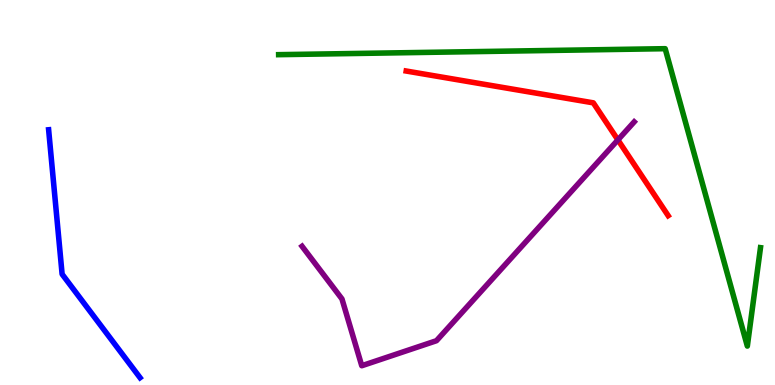[{'lines': ['blue', 'red'], 'intersections': []}, {'lines': ['green', 'red'], 'intersections': []}, {'lines': ['purple', 'red'], 'intersections': [{'x': 7.97, 'y': 6.37}]}, {'lines': ['blue', 'green'], 'intersections': []}, {'lines': ['blue', 'purple'], 'intersections': []}, {'lines': ['green', 'purple'], 'intersections': []}]